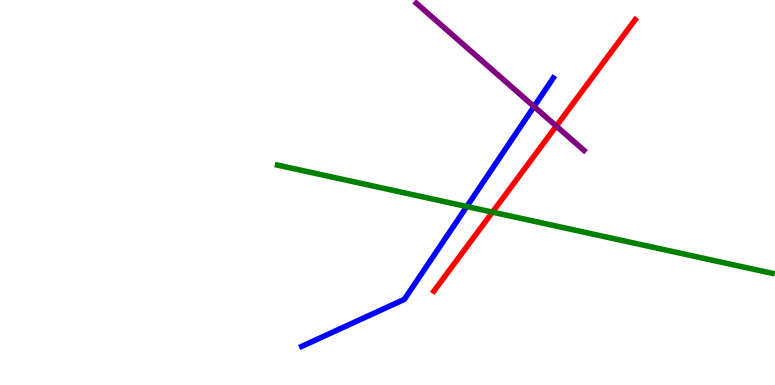[{'lines': ['blue', 'red'], 'intersections': []}, {'lines': ['green', 'red'], 'intersections': [{'x': 6.35, 'y': 4.49}]}, {'lines': ['purple', 'red'], 'intersections': [{'x': 7.18, 'y': 6.73}]}, {'lines': ['blue', 'green'], 'intersections': [{'x': 6.02, 'y': 4.64}]}, {'lines': ['blue', 'purple'], 'intersections': [{'x': 6.89, 'y': 7.23}]}, {'lines': ['green', 'purple'], 'intersections': []}]